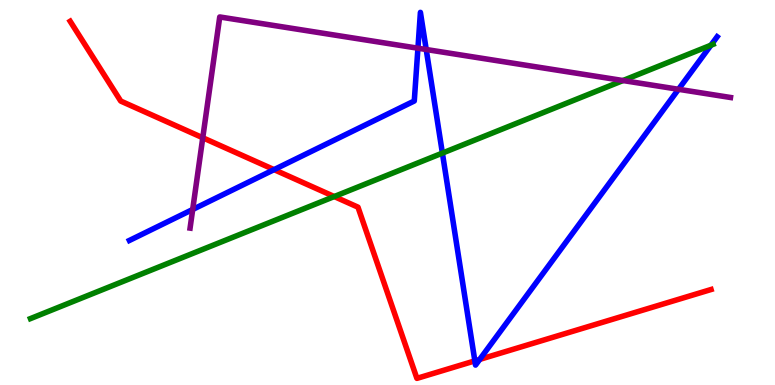[{'lines': ['blue', 'red'], 'intersections': [{'x': 3.54, 'y': 5.59}, {'x': 6.13, 'y': 0.627}, {'x': 6.19, 'y': 0.665}]}, {'lines': ['green', 'red'], 'intersections': [{'x': 4.31, 'y': 4.89}]}, {'lines': ['purple', 'red'], 'intersections': [{'x': 2.62, 'y': 6.42}]}, {'lines': ['blue', 'green'], 'intersections': [{'x': 5.71, 'y': 6.02}, {'x': 9.17, 'y': 8.83}]}, {'lines': ['blue', 'purple'], 'intersections': [{'x': 2.49, 'y': 4.56}, {'x': 5.39, 'y': 8.75}, {'x': 5.5, 'y': 8.71}, {'x': 8.75, 'y': 7.68}]}, {'lines': ['green', 'purple'], 'intersections': [{'x': 8.04, 'y': 7.91}]}]